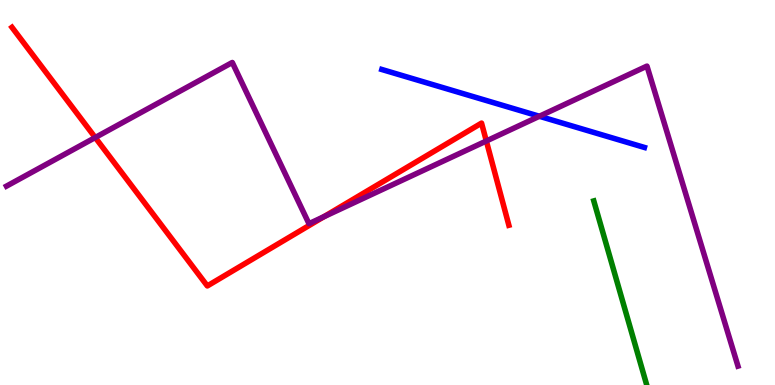[{'lines': ['blue', 'red'], 'intersections': []}, {'lines': ['green', 'red'], 'intersections': []}, {'lines': ['purple', 'red'], 'intersections': [{'x': 1.23, 'y': 6.43}, {'x': 4.18, 'y': 4.37}, {'x': 6.28, 'y': 6.34}]}, {'lines': ['blue', 'green'], 'intersections': []}, {'lines': ['blue', 'purple'], 'intersections': [{'x': 6.96, 'y': 6.98}]}, {'lines': ['green', 'purple'], 'intersections': []}]